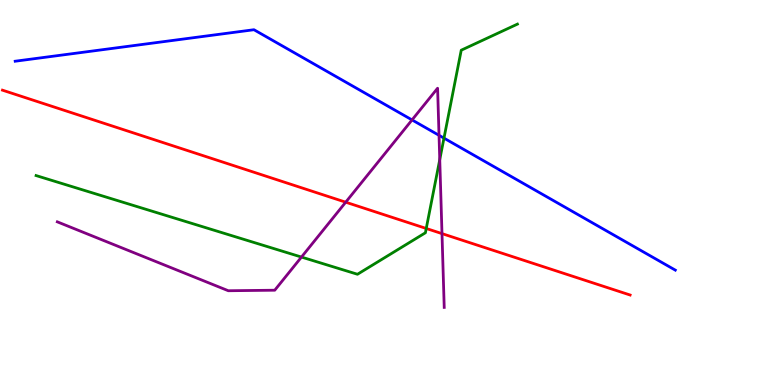[{'lines': ['blue', 'red'], 'intersections': []}, {'lines': ['green', 'red'], 'intersections': [{'x': 5.5, 'y': 4.07}]}, {'lines': ['purple', 'red'], 'intersections': [{'x': 4.46, 'y': 4.75}, {'x': 5.7, 'y': 3.93}]}, {'lines': ['blue', 'green'], 'intersections': [{'x': 5.73, 'y': 6.41}]}, {'lines': ['blue', 'purple'], 'intersections': [{'x': 5.32, 'y': 6.89}, {'x': 5.66, 'y': 6.49}]}, {'lines': ['green', 'purple'], 'intersections': [{'x': 3.89, 'y': 3.32}, {'x': 5.67, 'y': 5.85}]}]